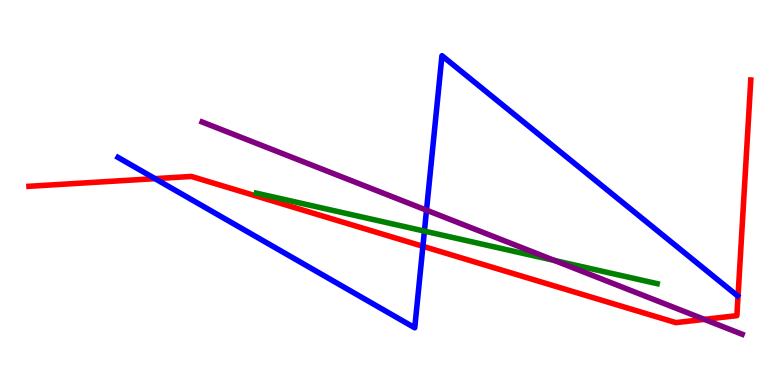[{'lines': ['blue', 'red'], 'intersections': [{'x': 2.0, 'y': 5.36}, {'x': 5.46, 'y': 3.6}]}, {'lines': ['green', 'red'], 'intersections': []}, {'lines': ['purple', 'red'], 'intersections': [{'x': 9.09, 'y': 1.7}]}, {'lines': ['blue', 'green'], 'intersections': [{'x': 5.48, 'y': 4.0}]}, {'lines': ['blue', 'purple'], 'intersections': [{'x': 5.5, 'y': 4.54}]}, {'lines': ['green', 'purple'], 'intersections': [{'x': 7.15, 'y': 3.23}]}]